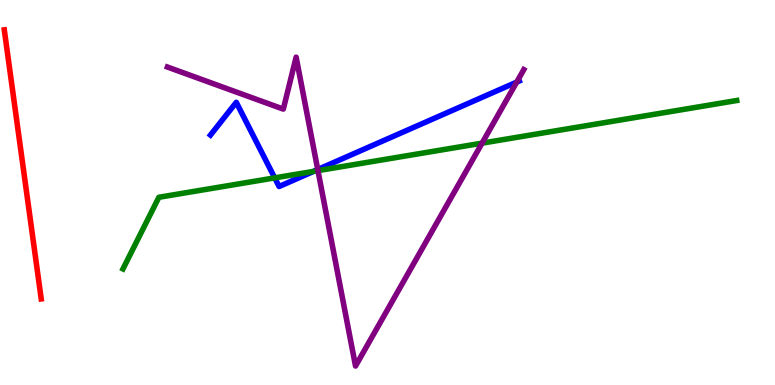[{'lines': ['blue', 'red'], 'intersections': []}, {'lines': ['green', 'red'], 'intersections': []}, {'lines': ['purple', 'red'], 'intersections': []}, {'lines': ['blue', 'green'], 'intersections': [{'x': 3.54, 'y': 5.38}, {'x': 4.05, 'y': 5.55}]}, {'lines': ['blue', 'purple'], 'intersections': [{'x': 4.1, 'y': 5.6}, {'x': 6.67, 'y': 7.87}]}, {'lines': ['green', 'purple'], 'intersections': [{'x': 4.1, 'y': 5.57}, {'x': 6.22, 'y': 6.28}]}]